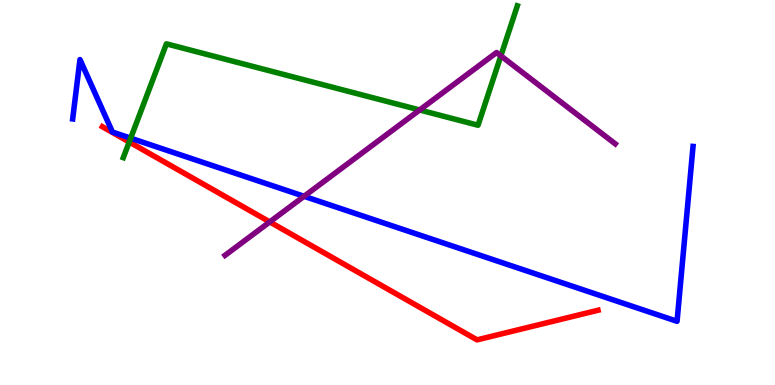[{'lines': ['blue', 'red'], 'intersections': []}, {'lines': ['green', 'red'], 'intersections': [{'x': 1.67, 'y': 6.31}]}, {'lines': ['purple', 'red'], 'intersections': [{'x': 3.48, 'y': 4.24}]}, {'lines': ['blue', 'green'], 'intersections': [{'x': 1.69, 'y': 6.41}]}, {'lines': ['blue', 'purple'], 'intersections': [{'x': 3.92, 'y': 4.9}]}, {'lines': ['green', 'purple'], 'intersections': [{'x': 5.41, 'y': 7.14}, {'x': 6.46, 'y': 8.55}]}]